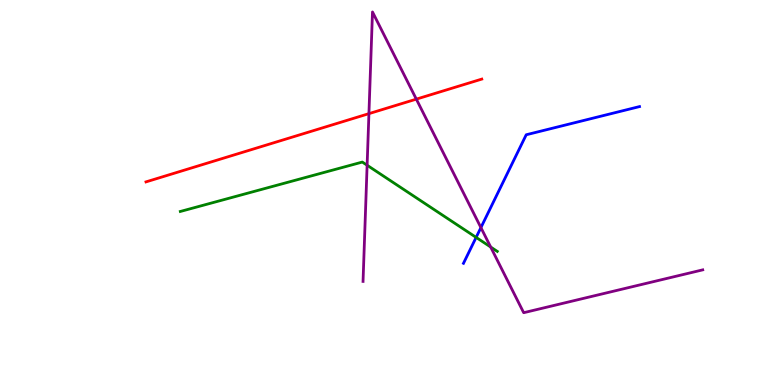[{'lines': ['blue', 'red'], 'intersections': []}, {'lines': ['green', 'red'], 'intersections': []}, {'lines': ['purple', 'red'], 'intersections': [{'x': 4.76, 'y': 7.05}, {'x': 5.37, 'y': 7.42}]}, {'lines': ['blue', 'green'], 'intersections': [{'x': 6.14, 'y': 3.83}]}, {'lines': ['blue', 'purple'], 'intersections': [{'x': 6.21, 'y': 4.09}]}, {'lines': ['green', 'purple'], 'intersections': [{'x': 4.74, 'y': 5.71}, {'x': 6.33, 'y': 3.58}]}]